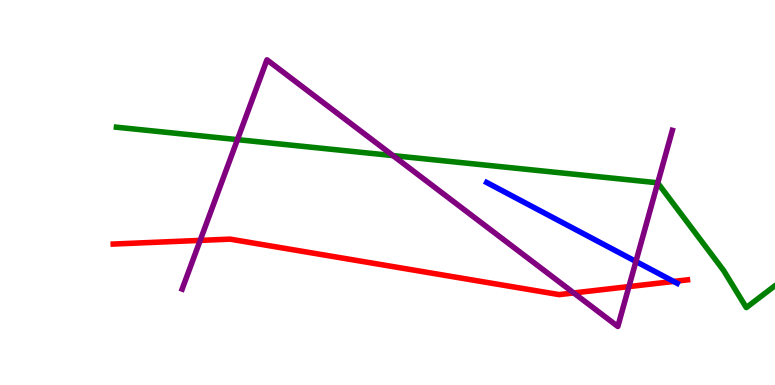[{'lines': ['blue', 'red'], 'intersections': [{'x': 8.69, 'y': 2.69}]}, {'lines': ['green', 'red'], 'intersections': []}, {'lines': ['purple', 'red'], 'intersections': [{'x': 2.58, 'y': 3.76}, {'x': 7.4, 'y': 2.39}, {'x': 8.12, 'y': 2.56}]}, {'lines': ['blue', 'green'], 'intersections': []}, {'lines': ['blue', 'purple'], 'intersections': [{'x': 8.21, 'y': 3.21}]}, {'lines': ['green', 'purple'], 'intersections': [{'x': 3.06, 'y': 6.37}, {'x': 5.07, 'y': 5.96}, {'x': 8.49, 'y': 5.25}]}]